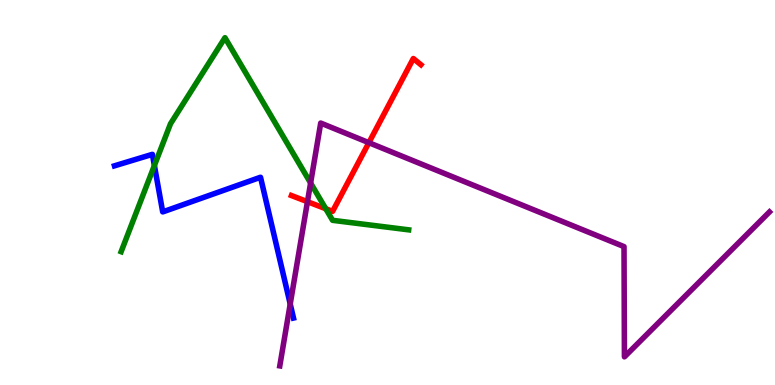[{'lines': ['blue', 'red'], 'intersections': []}, {'lines': ['green', 'red'], 'intersections': [{'x': 4.2, 'y': 4.58}]}, {'lines': ['purple', 'red'], 'intersections': [{'x': 3.97, 'y': 4.76}, {'x': 4.76, 'y': 6.29}]}, {'lines': ['blue', 'green'], 'intersections': [{'x': 1.99, 'y': 5.7}]}, {'lines': ['blue', 'purple'], 'intersections': [{'x': 3.74, 'y': 2.1}]}, {'lines': ['green', 'purple'], 'intersections': [{'x': 4.01, 'y': 5.25}]}]